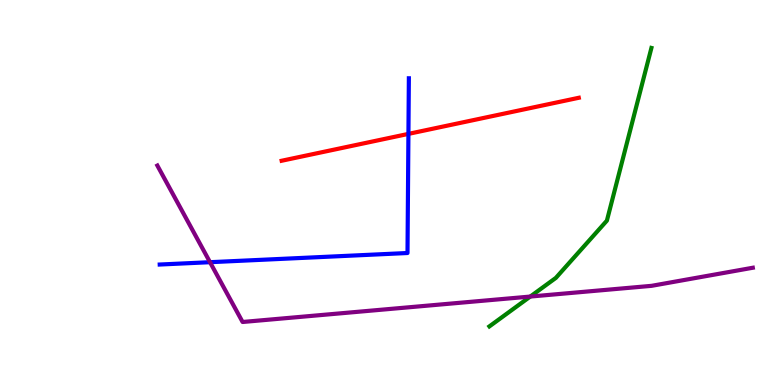[{'lines': ['blue', 'red'], 'intersections': [{'x': 5.27, 'y': 6.52}]}, {'lines': ['green', 'red'], 'intersections': []}, {'lines': ['purple', 'red'], 'intersections': []}, {'lines': ['blue', 'green'], 'intersections': []}, {'lines': ['blue', 'purple'], 'intersections': [{'x': 2.71, 'y': 3.19}]}, {'lines': ['green', 'purple'], 'intersections': [{'x': 6.84, 'y': 2.3}]}]